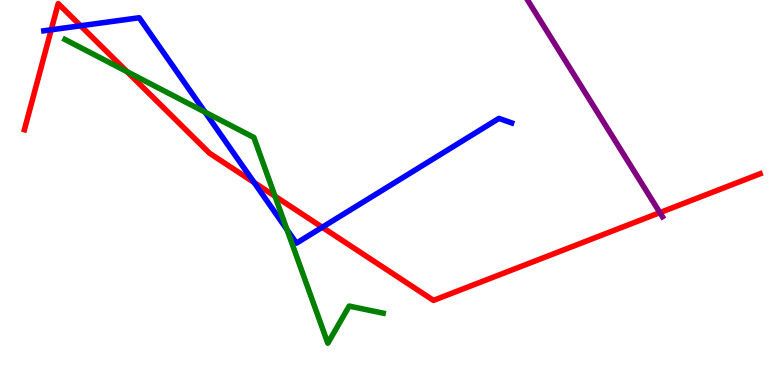[{'lines': ['blue', 'red'], 'intersections': [{'x': 0.661, 'y': 9.23}, {'x': 1.04, 'y': 9.33}, {'x': 3.28, 'y': 5.26}, {'x': 4.16, 'y': 4.1}]}, {'lines': ['green', 'red'], 'intersections': [{'x': 1.64, 'y': 8.14}, {'x': 3.55, 'y': 4.9}]}, {'lines': ['purple', 'red'], 'intersections': [{'x': 8.51, 'y': 4.48}]}, {'lines': ['blue', 'green'], 'intersections': [{'x': 2.65, 'y': 7.09}, {'x': 3.7, 'y': 4.03}]}, {'lines': ['blue', 'purple'], 'intersections': []}, {'lines': ['green', 'purple'], 'intersections': []}]